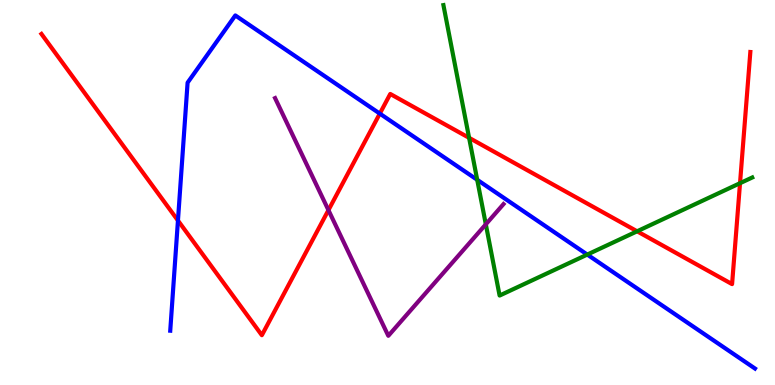[{'lines': ['blue', 'red'], 'intersections': [{'x': 2.3, 'y': 4.27}, {'x': 4.9, 'y': 7.05}]}, {'lines': ['green', 'red'], 'intersections': [{'x': 6.05, 'y': 6.42}, {'x': 8.22, 'y': 3.99}, {'x': 9.55, 'y': 5.24}]}, {'lines': ['purple', 'red'], 'intersections': [{'x': 4.24, 'y': 4.54}]}, {'lines': ['blue', 'green'], 'intersections': [{'x': 6.16, 'y': 5.33}, {'x': 7.58, 'y': 3.39}]}, {'lines': ['blue', 'purple'], 'intersections': []}, {'lines': ['green', 'purple'], 'intersections': [{'x': 6.27, 'y': 4.17}]}]